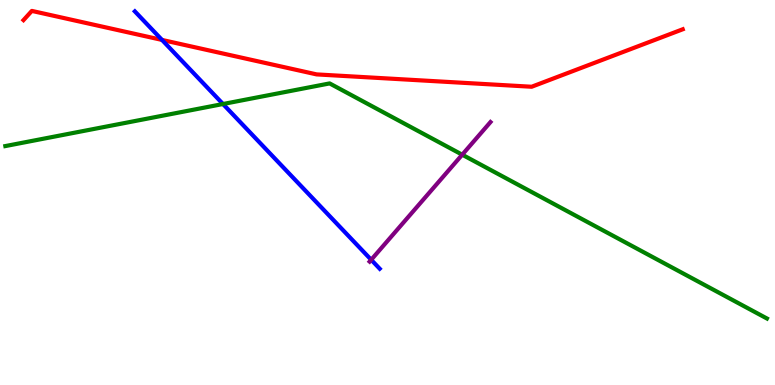[{'lines': ['blue', 'red'], 'intersections': [{'x': 2.09, 'y': 8.96}]}, {'lines': ['green', 'red'], 'intersections': []}, {'lines': ['purple', 'red'], 'intersections': []}, {'lines': ['blue', 'green'], 'intersections': [{'x': 2.88, 'y': 7.3}]}, {'lines': ['blue', 'purple'], 'intersections': [{'x': 4.79, 'y': 3.25}]}, {'lines': ['green', 'purple'], 'intersections': [{'x': 5.96, 'y': 5.98}]}]